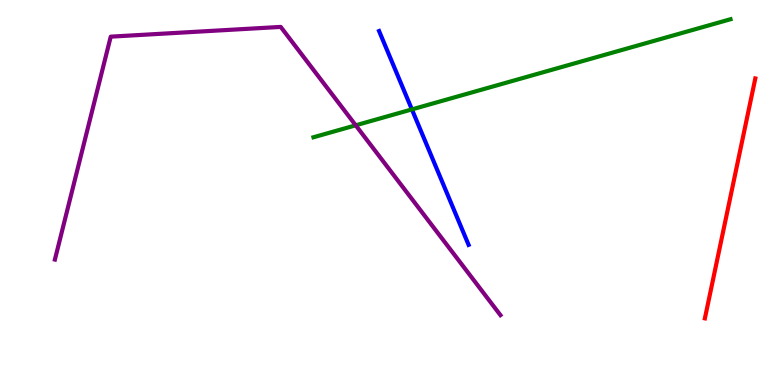[{'lines': ['blue', 'red'], 'intersections': []}, {'lines': ['green', 'red'], 'intersections': []}, {'lines': ['purple', 'red'], 'intersections': []}, {'lines': ['blue', 'green'], 'intersections': [{'x': 5.31, 'y': 7.16}]}, {'lines': ['blue', 'purple'], 'intersections': []}, {'lines': ['green', 'purple'], 'intersections': [{'x': 4.59, 'y': 6.75}]}]